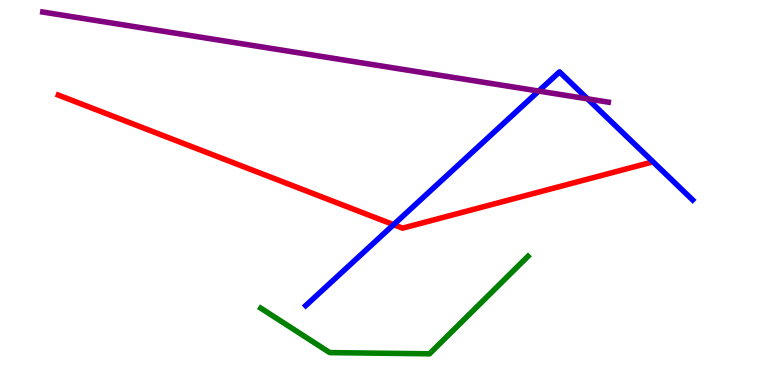[{'lines': ['blue', 'red'], 'intersections': [{'x': 5.08, 'y': 4.16}]}, {'lines': ['green', 'red'], 'intersections': []}, {'lines': ['purple', 'red'], 'intersections': []}, {'lines': ['blue', 'green'], 'intersections': []}, {'lines': ['blue', 'purple'], 'intersections': [{'x': 6.95, 'y': 7.63}, {'x': 7.58, 'y': 7.43}]}, {'lines': ['green', 'purple'], 'intersections': []}]